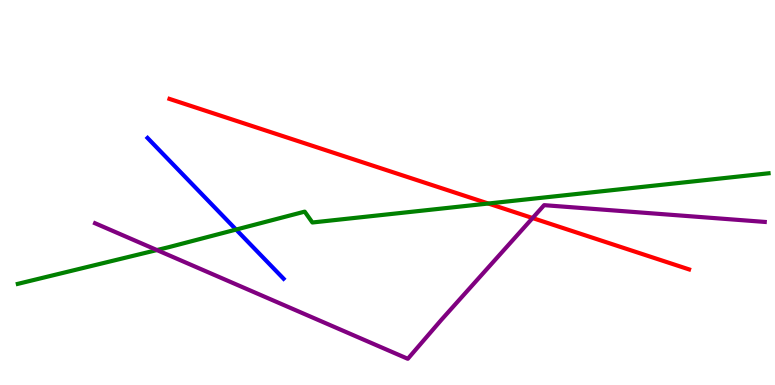[{'lines': ['blue', 'red'], 'intersections': []}, {'lines': ['green', 'red'], 'intersections': [{'x': 6.3, 'y': 4.71}]}, {'lines': ['purple', 'red'], 'intersections': [{'x': 6.87, 'y': 4.34}]}, {'lines': ['blue', 'green'], 'intersections': [{'x': 3.05, 'y': 4.04}]}, {'lines': ['blue', 'purple'], 'intersections': []}, {'lines': ['green', 'purple'], 'intersections': [{'x': 2.02, 'y': 3.51}]}]